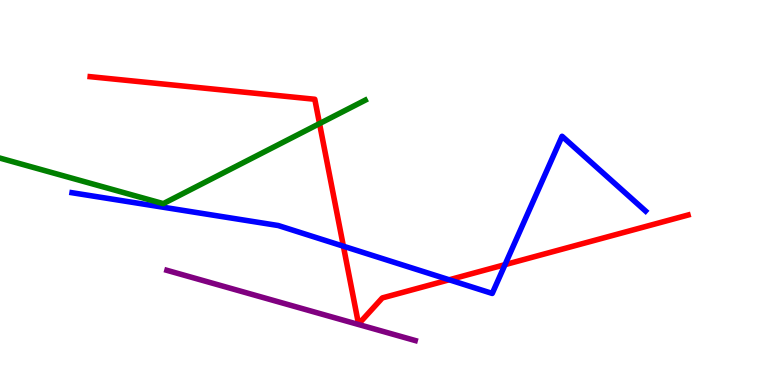[{'lines': ['blue', 'red'], 'intersections': [{'x': 4.43, 'y': 3.61}, {'x': 5.8, 'y': 2.73}, {'x': 6.52, 'y': 3.13}]}, {'lines': ['green', 'red'], 'intersections': [{'x': 4.12, 'y': 6.79}]}, {'lines': ['purple', 'red'], 'intersections': []}, {'lines': ['blue', 'green'], 'intersections': []}, {'lines': ['blue', 'purple'], 'intersections': []}, {'lines': ['green', 'purple'], 'intersections': []}]